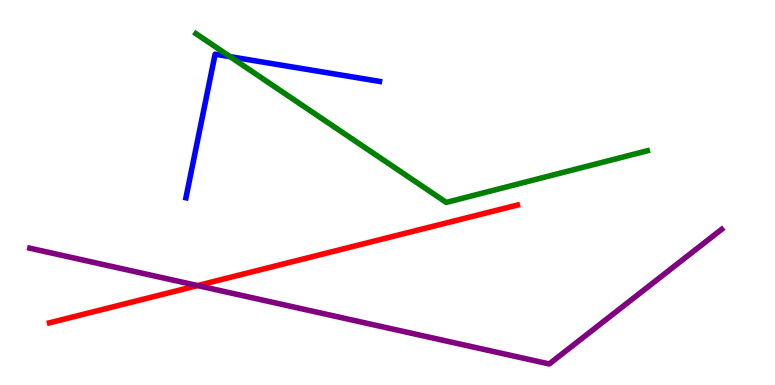[{'lines': ['blue', 'red'], 'intersections': []}, {'lines': ['green', 'red'], 'intersections': []}, {'lines': ['purple', 'red'], 'intersections': [{'x': 2.55, 'y': 2.58}]}, {'lines': ['blue', 'green'], 'intersections': [{'x': 2.97, 'y': 8.53}]}, {'lines': ['blue', 'purple'], 'intersections': []}, {'lines': ['green', 'purple'], 'intersections': []}]